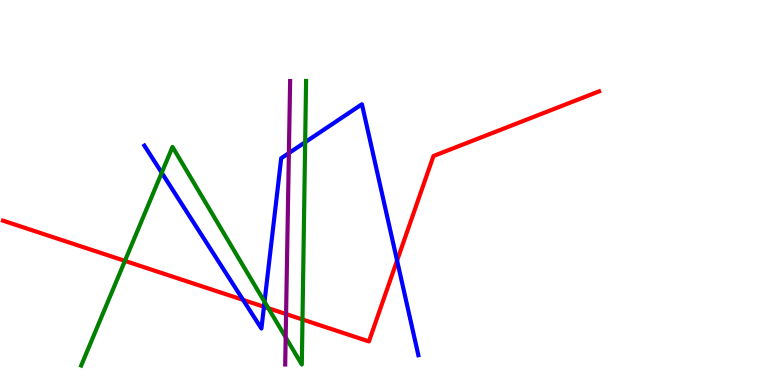[{'lines': ['blue', 'red'], 'intersections': [{'x': 3.14, 'y': 2.21}, {'x': 3.41, 'y': 2.03}, {'x': 5.12, 'y': 3.23}]}, {'lines': ['green', 'red'], 'intersections': [{'x': 1.61, 'y': 3.22}, {'x': 3.46, 'y': 1.99}, {'x': 3.9, 'y': 1.7}]}, {'lines': ['purple', 'red'], 'intersections': [{'x': 3.69, 'y': 1.84}]}, {'lines': ['blue', 'green'], 'intersections': [{'x': 2.09, 'y': 5.51}, {'x': 3.41, 'y': 2.16}, {'x': 3.94, 'y': 6.31}]}, {'lines': ['blue', 'purple'], 'intersections': [{'x': 3.73, 'y': 6.02}]}, {'lines': ['green', 'purple'], 'intersections': [{'x': 3.69, 'y': 1.24}]}]